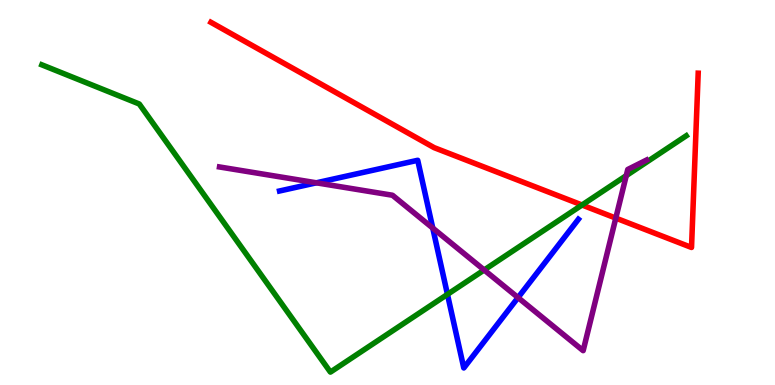[{'lines': ['blue', 'red'], 'intersections': []}, {'lines': ['green', 'red'], 'intersections': [{'x': 7.51, 'y': 4.68}]}, {'lines': ['purple', 'red'], 'intersections': [{'x': 7.95, 'y': 4.34}]}, {'lines': ['blue', 'green'], 'intersections': [{'x': 5.77, 'y': 2.35}]}, {'lines': ['blue', 'purple'], 'intersections': [{'x': 4.08, 'y': 5.25}, {'x': 5.58, 'y': 4.08}, {'x': 6.68, 'y': 2.27}]}, {'lines': ['green', 'purple'], 'intersections': [{'x': 6.25, 'y': 2.99}, {'x': 8.08, 'y': 5.44}]}]